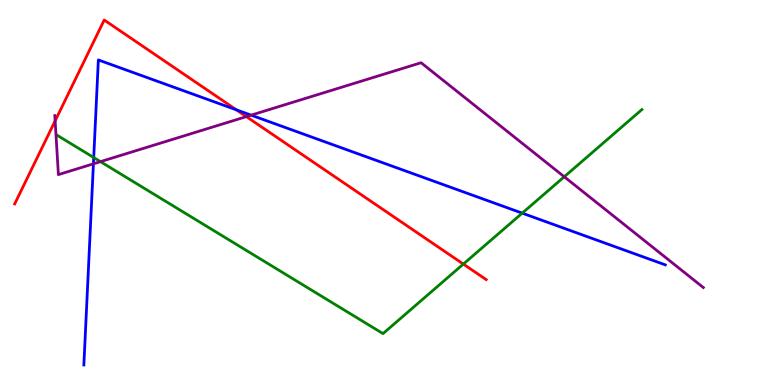[{'lines': ['blue', 'red'], 'intersections': [{'x': 3.05, 'y': 7.15}]}, {'lines': ['green', 'red'], 'intersections': [{'x': 5.98, 'y': 3.14}]}, {'lines': ['purple', 'red'], 'intersections': [{'x': 0.711, 'y': 6.86}, {'x': 3.18, 'y': 6.97}]}, {'lines': ['blue', 'green'], 'intersections': [{'x': 1.21, 'y': 5.91}, {'x': 6.74, 'y': 4.46}]}, {'lines': ['blue', 'purple'], 'intersections': [{'x': 1.21, 'y': 5.75}, {'x': 3.24, 'y': 7.01}]}, {'lines': ['green', 'purple'], 'intersections': [{'x': 1.3, 'y': 5.8}, {'x': 7.28, 'y': 5.41}]}]